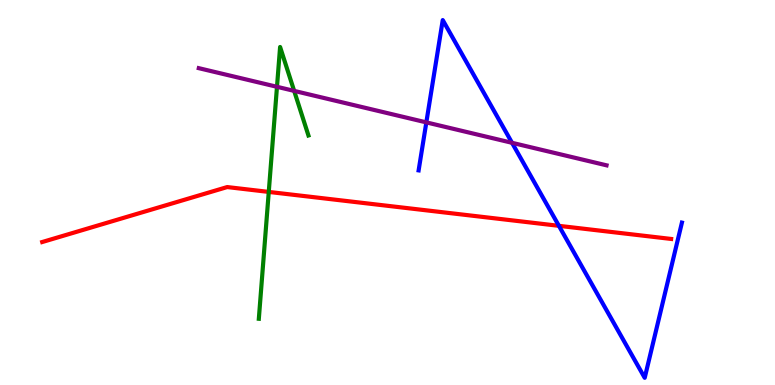[{'lines': ['blue', 'red'], 'intersections': [{'x': 7.21, 'y': 4.13}]}, {'lines': ['green', 'red'], 'intersections': [{'x': 3.47, 'y': 5.02}]}, {'lines': ['purple', 'red'], 'intersections': []}, {'lines': ['blue', 'green'], 'intersections': []}, {'lines': ['blue', 'purple'], 'intersections': [{'x': 5.5, 'y': 6.82}, {'x': 6.61, 'y': 6.29}]}, {'lines': ['green', 'purple'], 'intersections': [{'x': 3.57, 'y': 7.75}, {'x': 3.8, 'y': 7.64}]}]